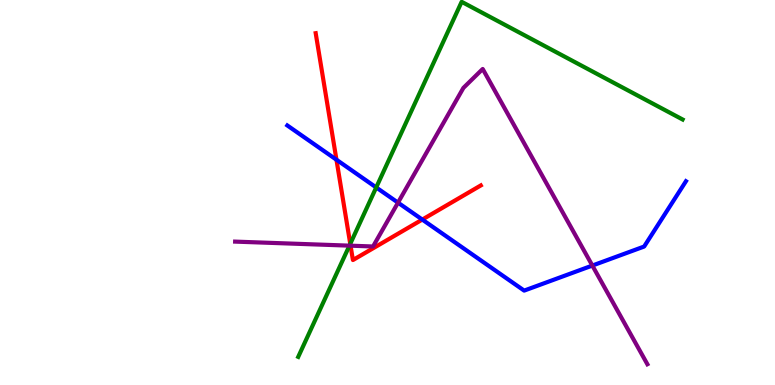[{'lines': ['blue', 'red'], 'intersections': [{'x': 4.34, 'y': 5.85}, {'x': 5.45, 'y': 4.3}]}, {'lines': ['green', 'red'], 'intersections': [{'x': 4.52, 'y': 3.67}]}, {'lines': ['purple', 'red'], 'intersections': [{'x': 4.52, 'y': 3.62}]}, {'lines': ['blue', 'green'], 'intersections': [{'x': 4.85, 'y': 5.13}]}, {'lines': ['blue', 'purple'], 'intersections': [{'x': 5.14, 'y': 4.74}, {'x': 7.64, 'y': 3.1}]}, {'lines': ['green', 'purple'], 'intersections': [{'x': 4.51, 'y': 3.62}]}]